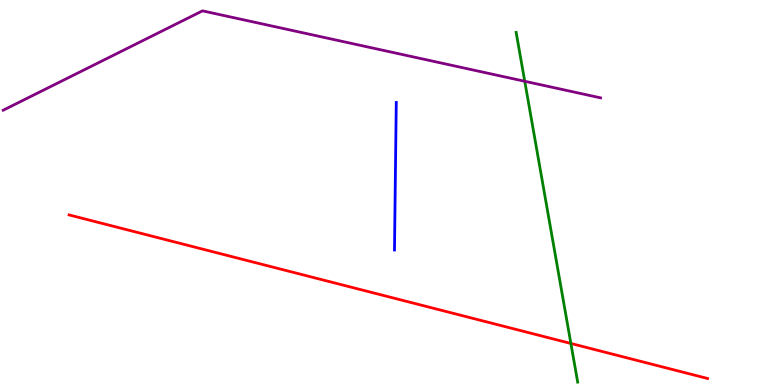[{'lines': ['blue', 'red'], 'intersections': []}, {'lines': ['green', 'red'], 'intersections': [{'x': 7.37, 'y': 1.08}]}, {'lines': ['purple', 'red'], 'intersections': []}, {'lines': ['blue', 'green'], 'intersections': []}, {'lines': ['blue', 'purple'], 'intersections': []}, {'lines': ['green', 'purple'], 'intersections': [{'x': 6.77, 'y': 7.89}]}]